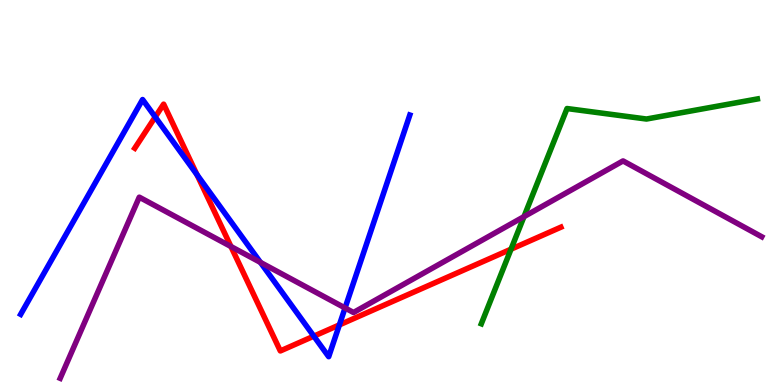[{'lines': ['blue', 'red'], 'intersections': [{'x': 2.0, 'y': 6.96}, {'x': 2.54, 'y': 5.46}, {'x': 4.05, 'y': 1.27}, {'x': 4.38, 'y': 1.56}]}, {'lines': ['green', 'red'], 'intersections': [{'x': 6.59, 'y': 3.53}]}, {'lines': ['purple', 'red'], 'intersections': [{'x': 2.98, 'y': 3.6}]}, {'lines': ['blue', 'green'], 'intersections': []}, {'lines': ['blue', 'purple'], 'intersections': [{'x': 3.36, 'y': 3.18}, {'x': 4.45, 'y': 2.0}]}, {'lines': ['green', 'purple'], 'intersections': [{'x': 6.76, 'y': 4.37}]}]